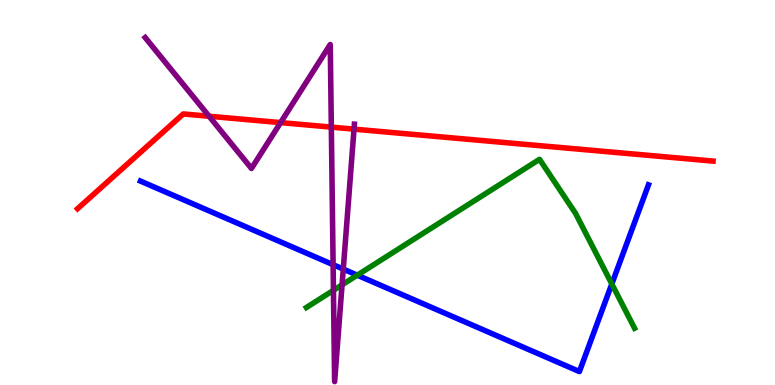[{'lines': ['blue', 'red'], 'intersections': []}, {'lines': ['green', 'red'], 'intersections': []}, {'lines': ['purple', 'red'], 'intersections': [{'x': 2.7, 'y': 6.98}, {'x': 3.62, 'y': 6.82}, {'x': 4.28, 'y': 6.7}, {'x': 4.57, 'y': 6.65}]}, {'lines': ['blue', 'green'], 'intersections': [{'x': 4.61, 'y': 2.85}, {'x': 7.89, 'y': 2.62}]}, {'lines': ['blue', 'purple'], 'intersections': [{'x': 4.3, 'y': 3.13}, {'x': 4.43, 'y': 3.01}]}, {'lines': ['green', 'purple'], 'intersections': [{'x': 4.3, 'y': 2.46}, {'x': 4.41, 'y': 2.6}]}]